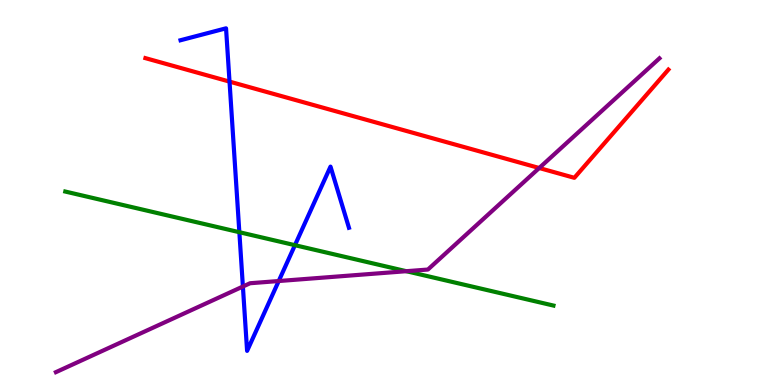[{'lines': ['blue', 'red'], 'intersections': [{'x': 2.96, 'y': 7.88}]}, {'lines': ['green', 'red'], 'intersections': []}, {'lines': ['purple', 'red'], 'intersections': [{'x': 6.96, 'y': 5.64}]}, {'lines': ['blue', 'green'], 'intersections': [{'x': 3.09, 'y': 3.97}, {'x': 3.81, 'y': 3.63}]}, {'lines': ['blue', 'purple'], 'intersections': [{'x': 3.13, 'y': 2.56}, {'x': 3.6, 'y': 2.7}]}, {'lines': ['green', 'purple'], 'intersections': [{'x': 5.24, 'y': 2.96}]}]